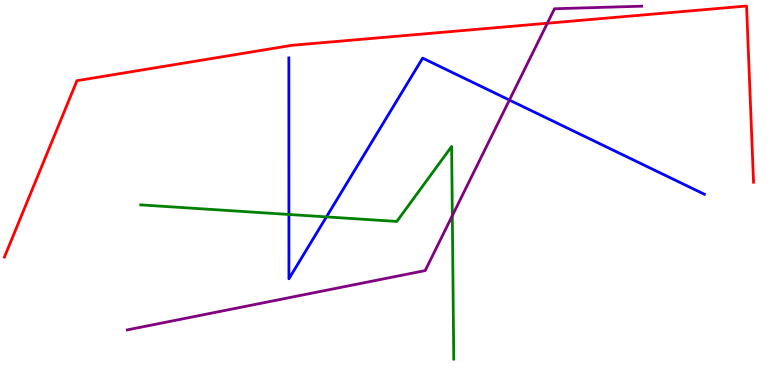[{'lines': ['blue', 'red'], 'intersections': []}, {'lines': ['green', 'red'], 'intersections': []}, {'lines': ['purple', 'red'], 'intersections': [{'x': 7.06, 'y': 9.4}]}, {'lines': ['blue', 'green'], 'intersections': [{'x': 3.73, 'y': 4.43}, {'x': 4.21, 'y': 4.37}]}, {'lines': ['blue', 'purple'], 'intersections': [{'x': 6.57, 'y': 7.4}]}, {'lines': ['green', 'purple'], 'intersections': [{'x': 5.84, 'y': 4.4}]}]